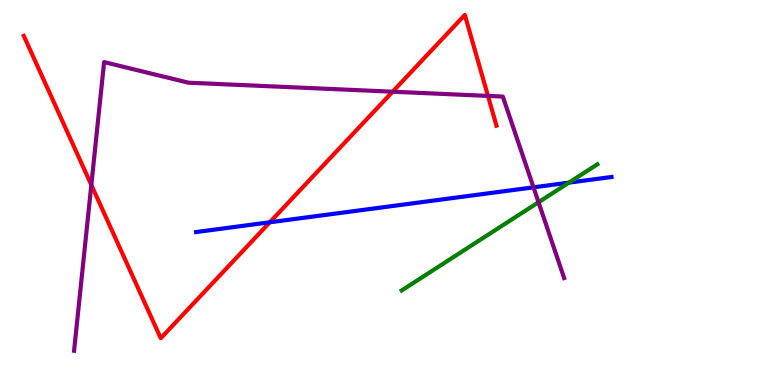[{'lines': ['blue', 'red'], 'intersections': [{'x': 3.48, 'y': 4.23}]}, {'lines': ['green', 'red'], 'intersections': []}, {'lines': ['purple', 'red'], 'intersections': [{'x': 1.18, 'y': 5.2}, {'x': 5.07, 'y': 7.62}, {'x': 6.3, 'y': 7.51}]}, {'lines': ['blue', 'green'], 'intersections': [{'x': 7.34, 'y': 5.26}]}, {'lines': ['blue', 'purple'], 'intersections': [{'x': 6.88, 'y': 5.13}]}, {'lines': ['green', 'purple'], 'intersections': [{'x': 6.95, 'y': 4.75}]}]